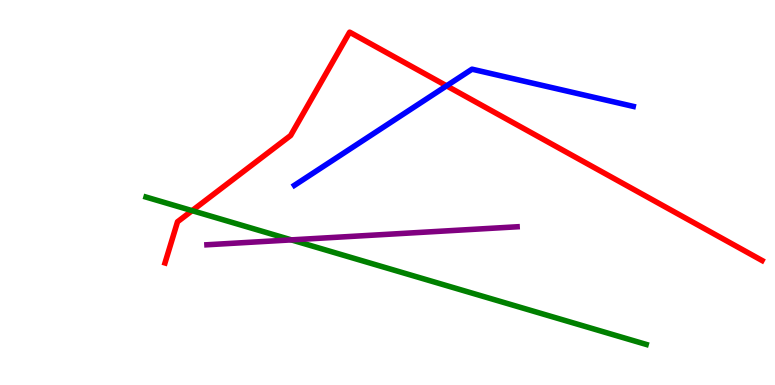[{'lines': ['blue', 'red'], 'intersections': [{'x': 5.76, 'y': 7.77}]}, {'lines': ['green', 'red'], 'intersections': [{'x': 2.48, 'y': 4.53}]}, {'lines': ['purple', 'red'], 'intersections': []}, {'lines': ['blue', 'green'], 'intersections': []}, {'lines': ['blue', 'purple'], 'intersections': []}, {'lines': ['green', 'purple'], 'intersections': [{'x': 3.76, 'y': 3.77}]}]